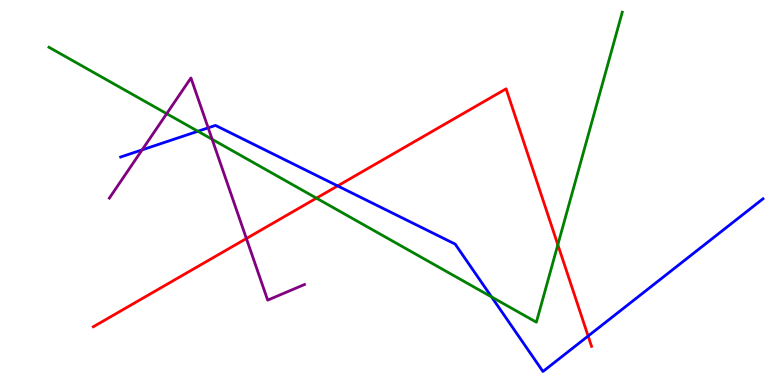[{'lines': ['blue', 'red'], 'intersections': [{'x': 4.36, 'y': 5.17}, {'x': 7.59, 'y': 1.27}]}, {'lines': ['green', 'red'], 'intersections': [{'x': 4.08, 'y': 4.85}, {'x': 7.2, 'y': 3.64}]}, {'lines': ['purple', 'red'], 'intersections': [{'x': 3.18, 'y': 3.8}]}, {'lines': ['blue', 'green'], 'intersections': [{'x': 2.55, 'y': 6.59}, {'x': 6.34, 'y': 2.29}]}, {'lines': ['blue', 'purple'], 'intersections': [{'x': 1.83, 'y': 6.11}, {'x': 2.69, 'y': 6.68}]}, {'lines': ['green', 'purple'], 'intersections': [{'x': 2.15, 'y': 7.05}, {'x': 2.74, 'y': 6.38}]}]